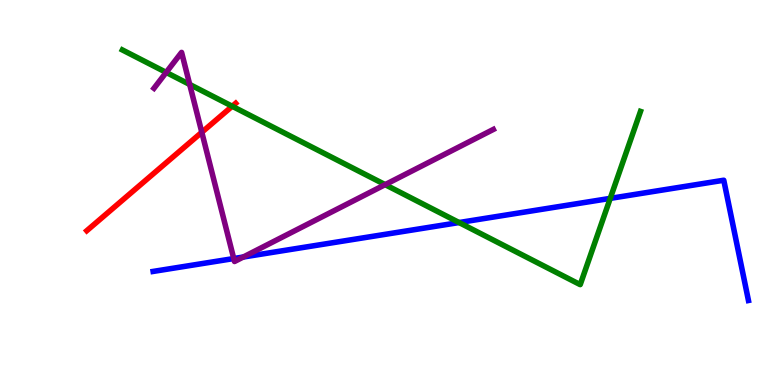[{'lines': ['blue', 'red'], 'intersections': []}, {'lines': ['green', 'red'], 'intersections': [{'x': 3.0, 'y': 7.24}]}, {'lines': ['purple', 'red'], 'intersections': [{'x': 2.6, 'y': 6.56}]}, {'lines': ['blue', 'green'], 'intersections': [{'x': 5.92, 'y': 4.22}, {'x': 7.87, 'y': 4.85}]}, {'lines': ['blue', 'purple'], 'intersections': [{'x': 3.02, 'y': 3.28}, {'x': 3.14, 'y': 3.32}]}, {'lines': ['green', 'purple'], 'intersections': [{'x': 2.14, 'y': 8.12}, {'x': 2.45, 'y': 7.81}, {'x': 4.97, 'y': 5.2}]}]